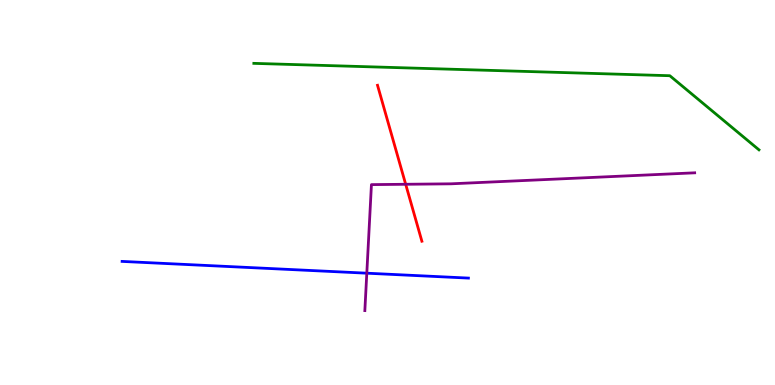[{'lines': ['blue', 'red'], 'intersections': []}, {'lines': ['green', 'red'], 'intersections': []}, {'lines': ['purple', 'red'], 'intersections': [{'x': 5.23, 'y': 5.21}]}, {'lines': ['blue', 'green'], 'intersections': []}, {'lines': ['blue', 'purple'], 'intersections': [{'x': 4.73, 'y': 2.9}]}, {'lines': ['green', 'purple'], 'intersections': []}]